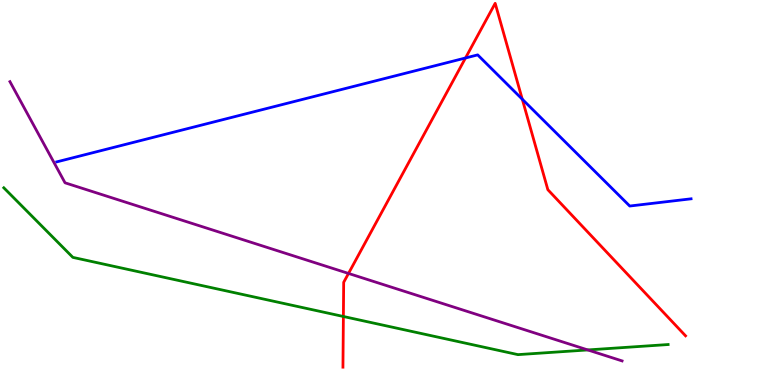[{'lines': ['blue', 'red'], 'intersections': [{'x': 6.01, 'y': 8.49}, {'x': 6.74, 'y': 7.42}]}, {'lines': ['green', 'red'], 'intersections': [{'x': 4.43, 'y': 1.78}]}, {'lines': ['purple', 'red'], 'intersections': [{'x': 4.5, 'y': 2.9}]}, {'lines': ['blue', 'green'], 'intersections': []}, {'lines': ['blue', 'purple'], 'intersections': []}, {'lines': ['green', 'purple'], 'intersections': [{'x': 7.58, 'y': 0.911}]}]